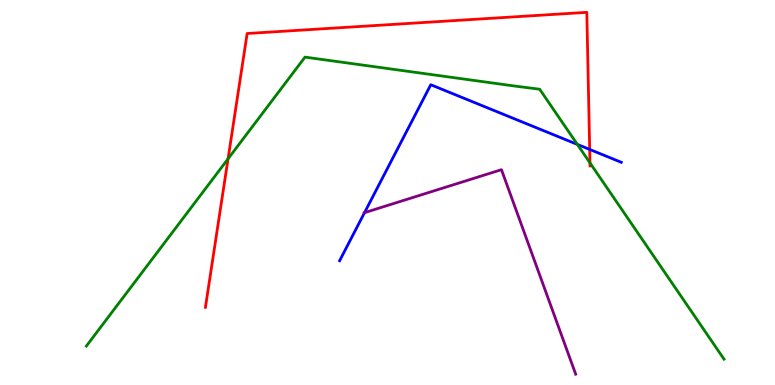[{'lines': ['blue', 'red'], 'intersections': [{'x': 7.61, 'y': 6.12}]}, {'lines': ['green', 'red'], 'intersections': [{'x': 2.94, 'y': 5.87}, {'x': 7.61, 'y': 5.77}]}, {'lines': ['purple', 'red'], 'intersections': []}, {'lines': ['blue', 'green'], 'intersections': [{'x': 7.45, 'y': 6.25}]}, {'lines': ['blue', 'purple'], 'intersections': [{'x': 4.7, 'y': 4.48}]}, {'lines': ['green', 'purple'], 'intersections': []}]